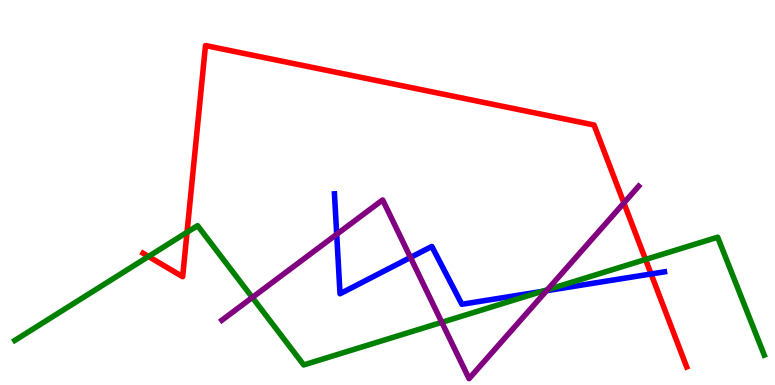[{'lines': ['blue', 'red'], 'intersections': [{'x': 8.4, 'y': 2.88}]}, {'lines': ['green', 'red'], 'intersections': [{'x': 1.92, 'y': 3.34}, {'x': 2.41, 'y': 3.97}, {'x': 8.33, 'y': 3.26}]}, {'lines': ['purple', 'red'], 'intersections': [{'x': 8.05, 'y': 4.73}]}, {'lines': ['blue', 'green'], 'intersections': [{'x': 6.99, 'y': 2.43}]}, {'lines': ['blue', 'purple'], 'intersections': [{'x': 4.34, 'y': 3.91}, {'x': 5.3, 'y': 3.31}, {'x': 7.05, 'y': 2.45}]}, {'lines': ['green', 'purple'], 'intersections': [{'x': 3.26, 'y': 2.27}, {'x': 5.7, 'y': 1.63}, {'x': 7.06, 'y': 2.47}]}]